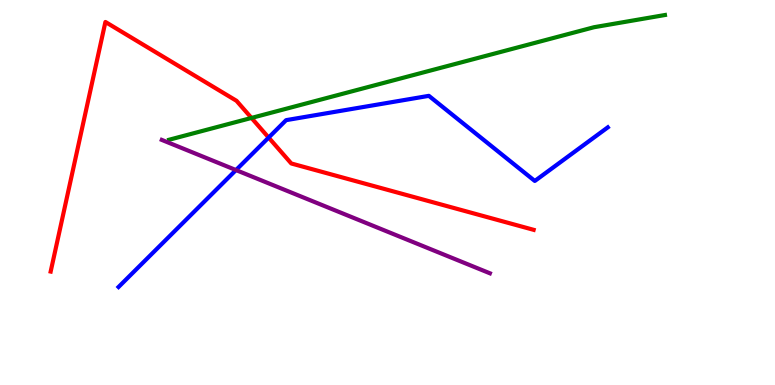[{'lines': ['blue', 'red'], 'intersections': [{'x': 3.47, 'y': 6.43}]}, {'lines': ['green', 'red'], 'intersections': [{'x': 3.24, 'y': 6.94}]}, {'lines': ['purple', 'red'], 'intersections': []}, {'lines': ['blue', 'green'], 'intersections': []}, {'lines': ['blue', 'purple'], 'intersections': [{'x': 3.05, 'y': 5.58}]}, {'lines': ['green', 'purple'], 'intersections': []}]